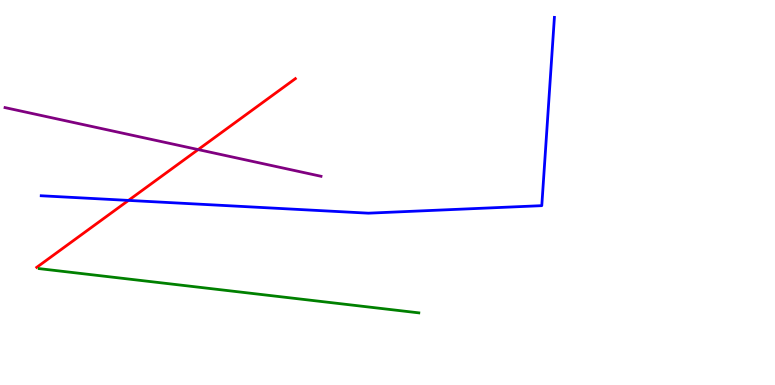[{'lines': ['blue', 'red'], 'intersections': [{'x': 1.66, 'y': 4.79}]}, {'lines': ['green', 'red'], 'intersections': []}, {'lines': ['purple', 'red'], 'intersections': [{'x': 2.56, 'y': 6.11}]}, {'lines': ['blue', 'green'], 'intersections': []}, {'lines': ['blue', 'purple'], 'intersections': []}, {'lines': ['green', 'purple'], 'intersections': []}]